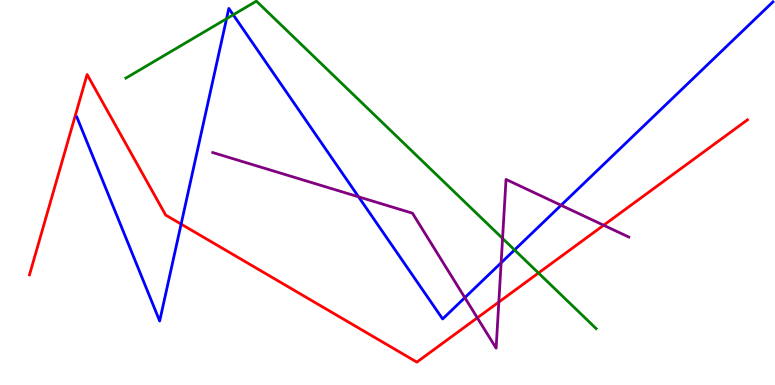[{'lines': ['blue', 'red'], 'intersections': [{'x': 2.34, 'y': 4.18}]}, {'lines': ['green', 'red'], 'intersections': [{'x': 6.95, 'y': 2.91}]}, {'lines': ['purple', 'red'], 'intersections': [{'x': 6.16, 'y': 1.75}, {'x': 6.44, 'y': 2.15}, {'x': 7.79, 'y': 4.15}]}, {'lines': ['blue', 'green'], 'intersections': [{'x': 2.92, 'y': 9.51}, {'x': 3.01, 'y': 9.62}, {'x': 6.64, 'y': 3.51}]}, {'lines': ['blue', 'purple'], 'intersections': [{'x': 4.63, 'y': 4.89}, {'x': 6.0, 'y': 2.27}, {'x': 6.47, 'y': 3.17}, {'x': 7.24, 'y': 4.67}]}, {'lines': ['green', 'purple'], 'intersections': [{'x': 6.48, 'y': 3.81}]}]